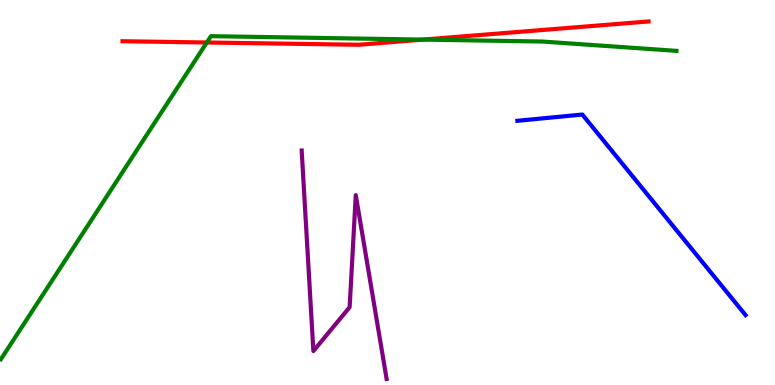[{'lines': ['blue', 'red'], 'intersections': []}, {'lines': ['green', 'red'], 'intersections': [{'x': 2.67, 'y': 8.9}, {'x': 5.46, 'y': 8.97}]}, {'lines': ['purple', 'red'], 'intersections': []}, {'lines': ['blue', 'green'], 'intersections': []}, {'lines': ['blue', 'purple'], 'intersections': []}, {'lines': ['green', 'purple'], 'intersections': []}]